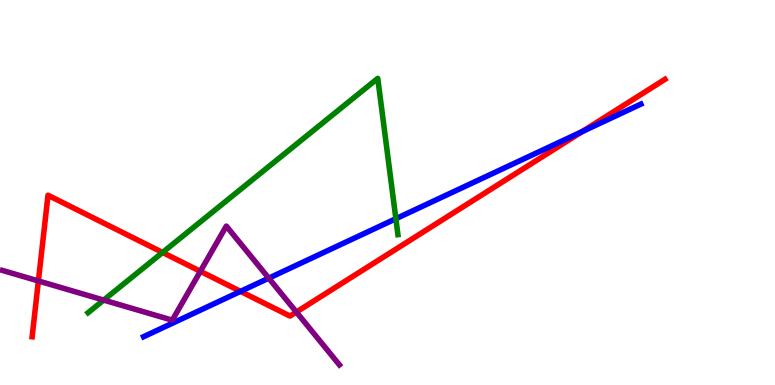[{'lines': ['blue', 'red'], 'intersections': [{'x': 3.1, 'y': 2.43}, {'x': 7.51, 'y': 6.58}]}, {'lines': ['green', 'red'], 'intersections': [{'x': 2.1, 'y': 3.44}]}, {'lines': ['purple', 'red'], 'intersections': [{'x': 0.495, 'y': 2.7}, {'x': 2.59, 'y': 2.95}, {'x': 3.82, 'y': 1.9}]}, {'lines': ['blue', 'green'], 'intersections': [{'x': 5.11, 'y': 4.32}]}, {'lines': ['blue', 'purple'], 'intersections': [{'x': 3.47, 'y': 2.77}]}, {'lines': ['green', 'purple'], 'intersections': [{'x': 1.34, 'y': 2.21}]}]